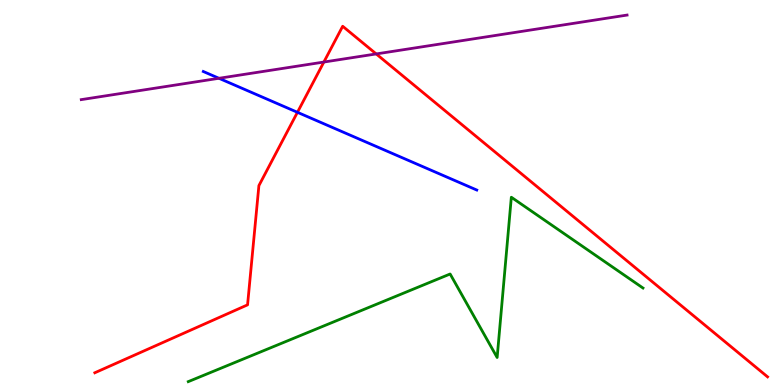[{'lines': ['blue', 'red'], 'intersections': [{'x': 3.84, 'y': 7.08}]}, {'lines': ['green', 'red'], 'intersections': []}, {'lines': ['purple', 'red'], 'intersections': [{'x': 4.18, 'y': 8.39}, {'x': 4.85, 'y': 8.6}]}, {'lines': ['blue', 'green'], 'intersections': []}, {'lines': ['blue', 'purple'], 'intersections': [{'x': 2.83, 'y': 7.97}]}, {'lines': ['green', 'purple'], 'intersections': []}]